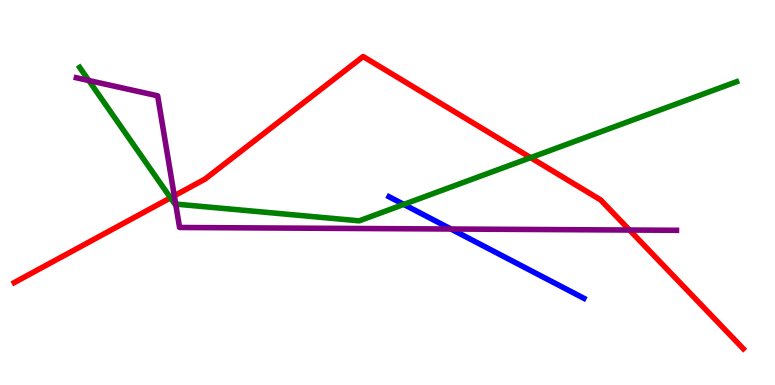[{'lines': ['blue', 'red'], 'intersections': []}, {'lines': ['green', 'red'], 'intersections': [{'x': 2.2, 'y': 4.86}, {'x': 6.85, 'y': 5.91}]}, {'lines': ['purple', 'red'], 'intersections': [{'x': 2.25, 'y': 4.92}, {'x': 8.12, 'y': 4.03}]}, {'lines': ['blue', 'green'], 'intersections': [{'x': 5.21, 'y': 4.69}]}, {'lines': ['blue', 'purple'], 'intersections': [{'x': 5.82, 'y': 4.05}]}, {'lines': ['green', 'purple'], 'intersections': [{'x': 1.15, 'y': 7.91}, {'x': 2.27, 'y': 4.7}]}]